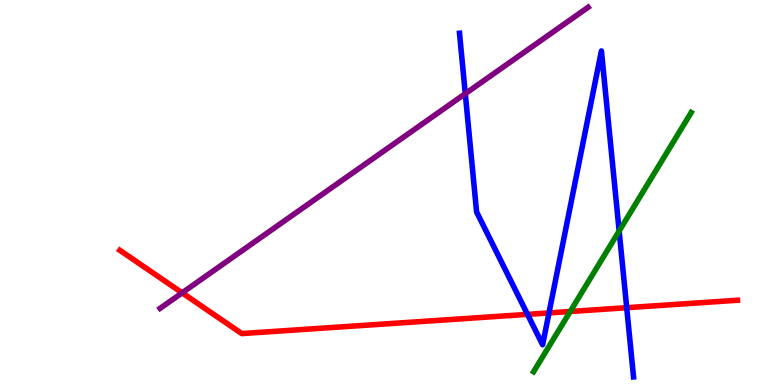[{'lines': ['blue', 'red'], 'intersections': [{'x': 6.81, 'y': 1.83}, {'x': 7.08, 'y': 1.87}, {'x': 8.09, 'y': 2.01}]}, {'lines': ['green', 'red'], 'intersections': [{'x': 7.36, 'y': 1.91}]}, {'lines': ['purple', 'red'], 'intersections': [{'x': 2.35, 'y': 2.39}]}, {'lines': ['blue', 'green'], 'intersections': [{'x': 7.99, 'y': 4.0}]}, {'lines': ['blue', 'purple'], 'intersections': [{'x': 6.0, 'y': 7.57}]}, {'lines': ['green', 'purple'], 'intersections': []}]